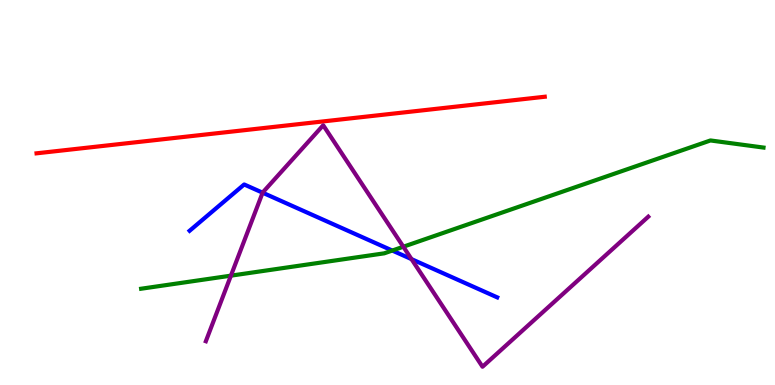[{'lines': ['blue', 'red'], 'intersections': []}, {'lines': ['green', 'red'], 'intersections': []}, {'lines': ['purple', 'red'], 'intersections': []}, {'lines': ['blue', 'green'], 'intersections': [{'x': 5.06, 'y': 3.49}]}, {'lines': ['blue', 'purple'], 'intersections': [{'x': 3.39, 'y': 4.99}, {'x': 5.31, 'y': 3.27}]}, {'lines': ['green', 'purple'], 'intersections': [{'x': 2.98, 'y': 2.84}, {'x': 5.2, 'y': 3.59}]}]